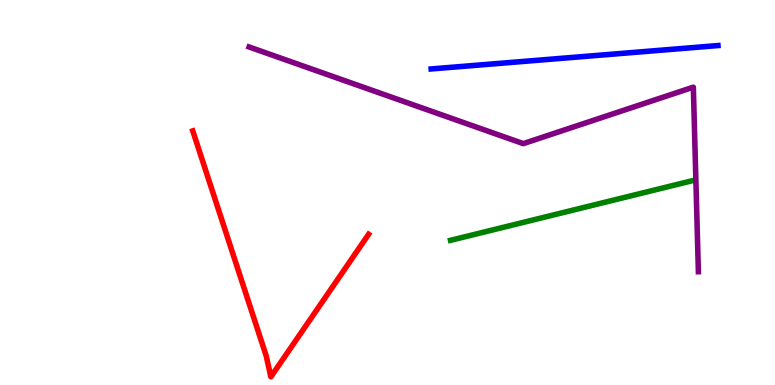[{'lines': ['blue', 'red'], 'intersections': []}, {'lines': ['green', 'red'], 'intersections': []}, {'lines': ['purple', 'red'], 'intersections': []}, {'lines': ['blue', 'green'], 'intersections': []}, {'lines': ['blue', 'purple'], 'intersections': []}, {'lines': ['green', 'purple'], 'intersections': []}]